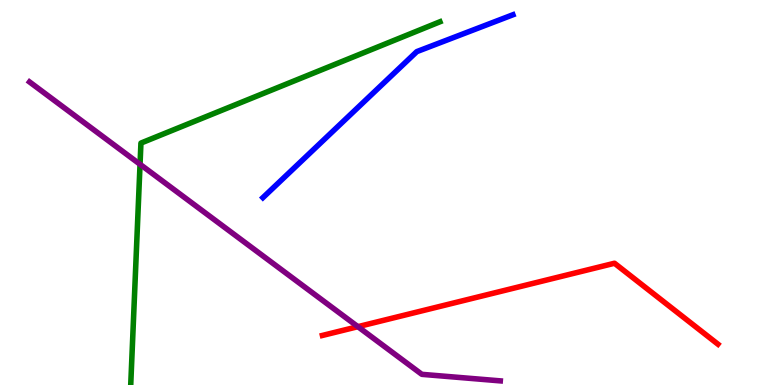[{'lines': ['blue', 'red'], 'intersections': []}, {'lines': ['green', 'red'], 'intersections': []}, {'lines': ['purple', 'red'], 'intersections': [{'x': 4.62, 'y': 1.51}]}, {'lines': ['blue', 'green'], 'intersections': []}, {'lines': ['blue', 'purple'], 'intersections': []}, {'lines': ['green', 'purple'], 'intersections': [{'x': 1.81, 'y': 5.73}]}]